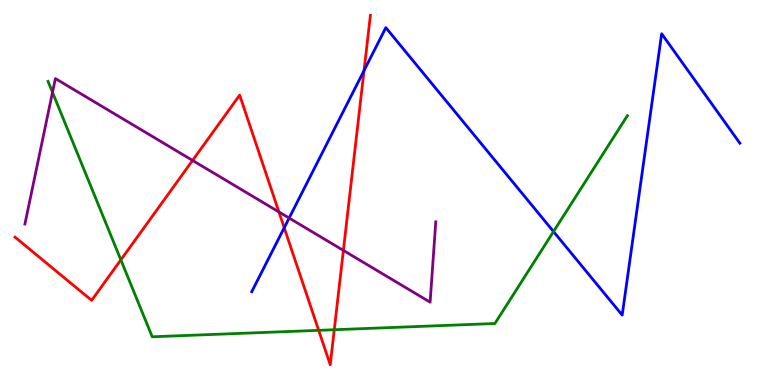[{'lines': ['blue', 'red'], 'intersections': [{'x': 3.67, 'y': 4.08}, {'x': 4.7, 'y': 8.17}]}, {'lines': ['green', 'red'], 'intersections': [{'x': 1.56, 'y': 3.25}, {'x': 4.11, 'y': 1.42}, {'x': 4.31, 'y': 1.44}]}, {'lines': ['purple', 'red'], 'intersections': [{'x': 2.48, 'y': 5.83}, {'x': 3.6, 'y': 4.49}, {'x': 4.43, 'y': 3.5}]}, {'lines': ['blue', 'green'], 'intersections': [{'x': 7.14, 'y': 3.99}]}, {'lines': ['blue', 'purple'], 'intersections': [{'x': 3.73, 'y': 4.34}]}, {'lines': ['green', 'purple'], 'intersections': [{'x': 0.677, 'y': 7.6}]}]